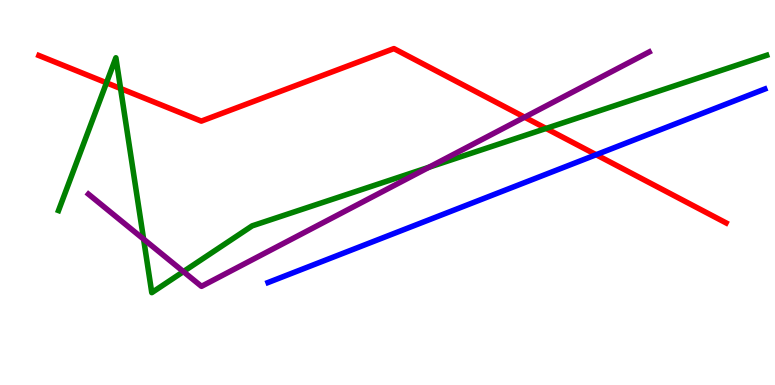[{'lines': ['blue', 'red'], 'intersections': [{'x': 7.69, 'y': 5.98}]}, {'lines': ['green', 'red'], 'intersections': [{'x': 1.37, 'y': 7.85}, {'x': 1.56, 'y': 7.7}, {'x': 7.05, 'y': 6.66}]}, {'lines': ['purple', 'red'], 'intersections': [{'x': 6.77, 'y': 6.96}]}, {'lines': ['blue', 'green'], 'intersections': []}, {'lines': ['blue', 'purple'], 'intersections': []}, {'lines': ['green', 'purple'], 'intersections': [{'x': 1.85, 'y': 3.79}, {'x': 2.37, 'y': 2.95}, {'x': 5.54, 'y': 5.66}]}]